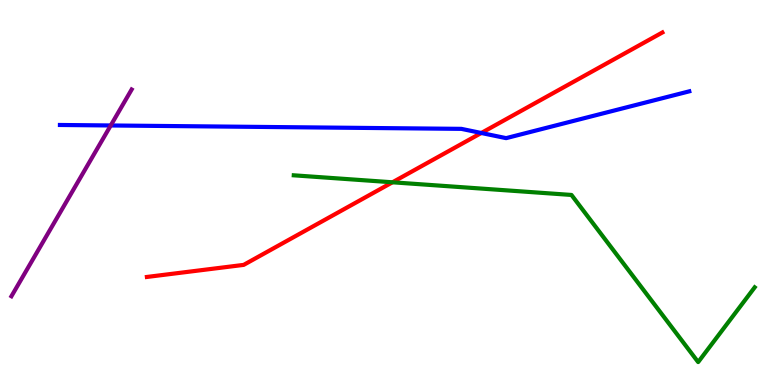[{'lines': ['blue', 'red'], 'intersections': [{'x': 6.21, 'y': 6.55}]}, {'lines': ['green', 'red'], 'intersections': [{'x': 5.06, 'y': 5.27}]}, {'lines': ['purple', 'red'], 'intersections': []}, {'lines': ['blue', 'green'], 'intersections': []}, {'lines': ['blue', 'purple'], 'intersections': [{'x': 1.43, 'y': 6.74}]}, {'lines': ['green', 'purple'], 'intersections': []}]